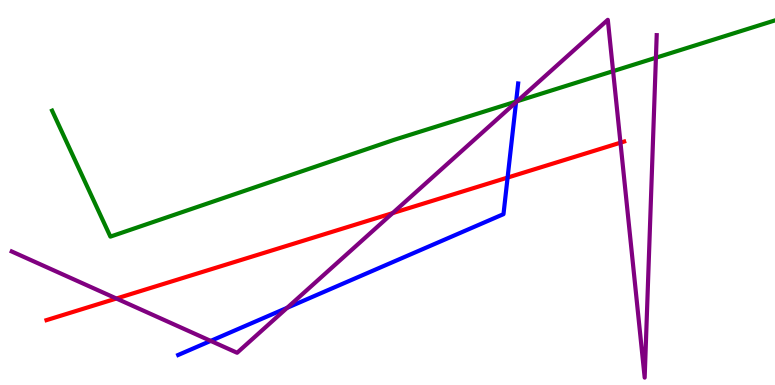[{'lines': ['blue', 'red'], 'intersections': [{'x': 6.55, 'y': 5.39}]}, {'lines': ['green', 'red'], 'intersections': []}, {'lines': ['purple', 'red'], 'intersections': [{'x': 1.5, 'y': 2.25}, {'x': 5.07, 'y': 4.46}, {'x': 8.01, 'y': 6.29}]}, {'lines': ['blue', 'green'], 'intersections': [{'x': 6.66, 'y': 7.36}]}, {'lines': ['blue', 'purple'], 'intersections': [{'x': 2.72, 'y': 1.15}, {'x': 3.71, 'y': 2.01}, {'x': 6.66, 'y': 7.34}]}, {'lines': ['green', 'purple'], 'intersections': [{'x': 6.67, 'y': 7.37}, {'x': 7.91, 'y': 8.15}, {'x': 8.46, 'y': 8.5}]}]